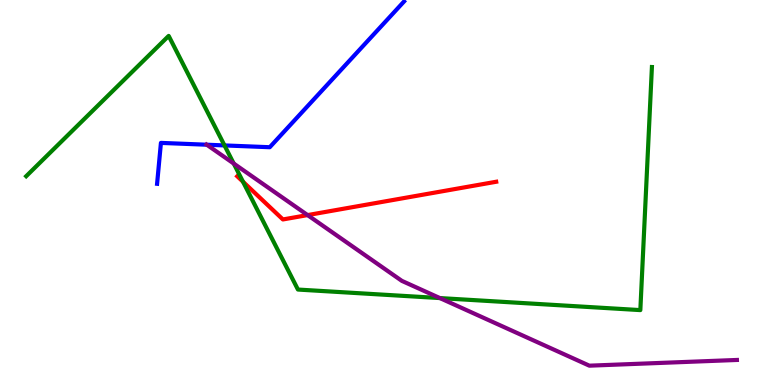[{'lines': ['blue', 'red'], 'intersections': []}, {'lines': ['green', 'red'], 'intersections': [{'x': 3.14, 'y': 5.28}]}, {'lines': ['purple', 'red'], 'intersections': [{'x': 3.97, 'y': 4.41}]}, {'lines': ['blue', 'green'], 'intersections': [{'x': 2.9, 'y': 6.22}]}, {'lines': ['blue', 'purple'], 'intersections': [{'x': 2.67, 'y': 6.24}]}, {'lines': ['green', 'purple'], 'intersections': [{'x': 3.02, 'y': 5.75}, {'x': 5.68, 'y': 2.26}]}]